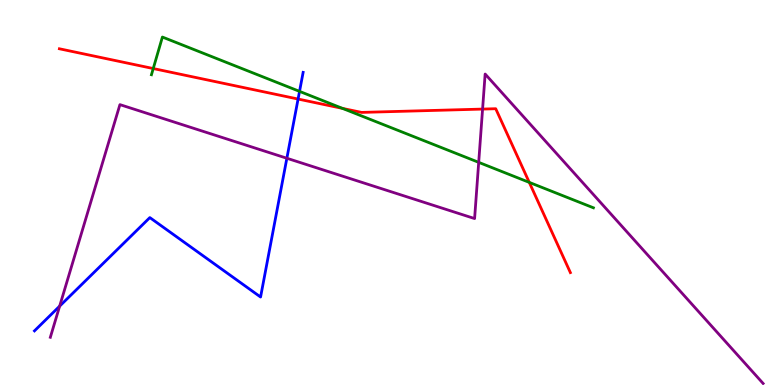[{'lines': ['blue', 'red'], 'intersections': [{'x': 3.85, 'y': 7.43}]}, {'lines': ['green', 'red'], 'intersections': [{'x': 1.98, 'y': 8.22}, {'x': 4.42, 'y': 7.18}, {'x': 6.83, 'y': 5.26}]}, {'lines': ['purple', 'red'], 'intersections': [{'x': 6.23, 'y': 7.17}]}, {'lines': ['blue', 'green'], 'intersections': [{'x': 3.86, 'y': 7.63}]}, {'lines': ['blue', 'purple'], 'intersections': [{'x': 0.77, 'y': 2.05}, {'x': 3.7, 'y': 5.89}]}, {'lines': ['green', 'purple'], 'intersections': [{'x': 6.18, 'y': 5.78}]}]